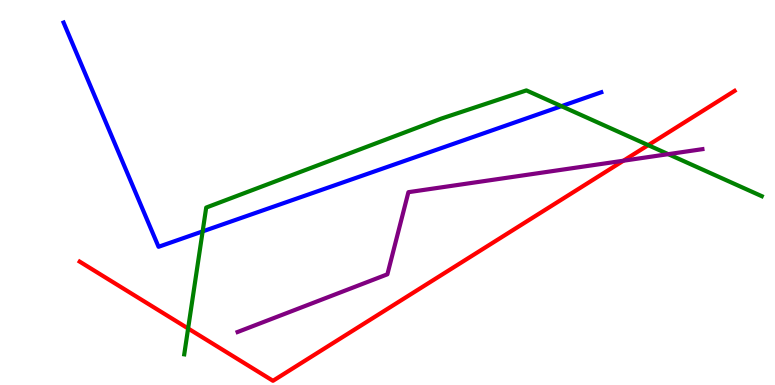[{'lines': ['blue', 'red'], 'intersections': []}, {'lines': ['green', 'red'], 'intersections': [{'x': 2.43, 'y': 1.47}, {'x': 8.36, 'y': 6.23}]}, {'lines': ['purple', 'red'], 'intersections': [{'x': 8.04, 'y': 5.83}]}, {'lines': ['blue', 'green'], 'intersections': [{'x': 2.61, 'y': 3.99}, {'x': 7.24, 'y': 7.24}]}, {'lines': ['blue', 'purple'], 'intersections': []}, {'lines': ['green', 'purple'], 'intersections': [{'x': 8.62, 'y': 6.0}]}]